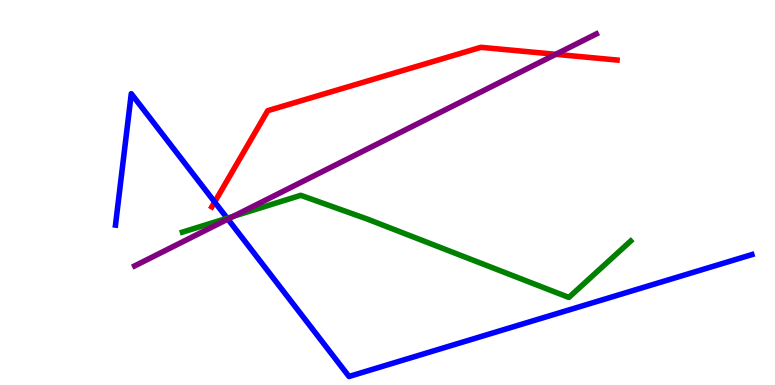[{'lines': ['blue', 'red'], 'intersections': [{'x': 2.77, 'y': 4.75}]}, {'lines': ['green', 'red'], 'intersections': []}, {'lines': ['purple', 'red'], 'intersections': [{'x': 7.17, 'y': 8.59}]}, {'lines': ['blue', 'green'], 'intersections': [{'x': 2.93, 'y': 4.33}]}, {'lines': ['blue', 'purple'], 'intersections': [{'x': 2.94, 'y': 4.31}]}, {'lines': ['green', 'purple'], 'intersections': [{'x': 3.01, 'y': 4.38}]}]